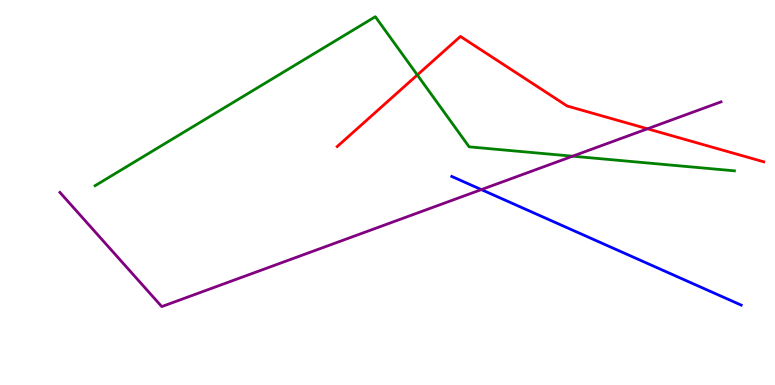[{'lines': ['blue', 'red'], 'intersections': []}, {'lines': ['green', 'red'], 'intersections': [{'x': 5.38, 'y': 8.05}]}, {'lines': ['purple', 'red'], 'intersections': [{'x': 8.35, 'y': 6.65}]}, {'lines': ['blue', 'green'], 'intersections': []}, {'lines': ['blue', 'purple'], 'intersections': [{'x': 6.21, 'y': 5.08}]}, {'lines': ['green', 'purple'], 'intersections': [{'x': 7.39, 'y': 5.94}]}]